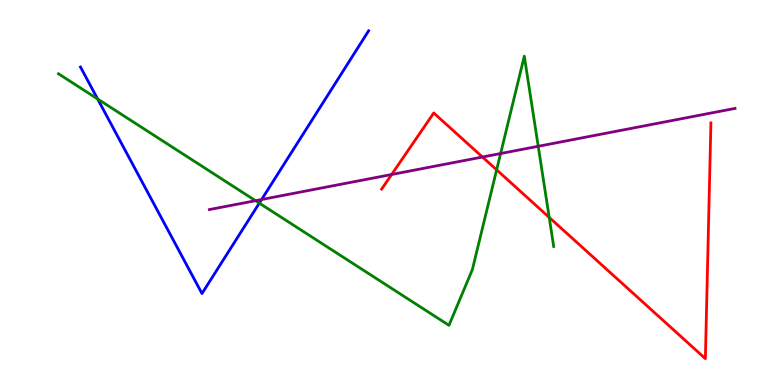[{'lines': ['blue', 'red'], 'intersections': []}, {'lines': ['green', 'red'], 'intersections': [{'x': 6.41, 'y': 5.59}, {'x': 7.09, 'y': 4.35}]}, {'lines': ['purple', 'red'], 'intersections': [{'x': 5.05, 'y': 5.47}, {'x': 6.23, 'y': 5.92}]}, {'lines': ['blue', 'green'], 'intersections': [{'x': 1.26, 'y': 7.43}, {'x': 3.35, 'y': 4.72}]}, {'lines': ['blue', 'purple'], 'intersections': [{'x': 3.38, 'y': 4.82}]}, {'lines': ['green', 'purple'], 'intersections': [{'x': 3.3, 'y': 4.79}, {'x': 6.46, 'y': 6.01}, {'x': 6.94, 'y': 6.2}]}]